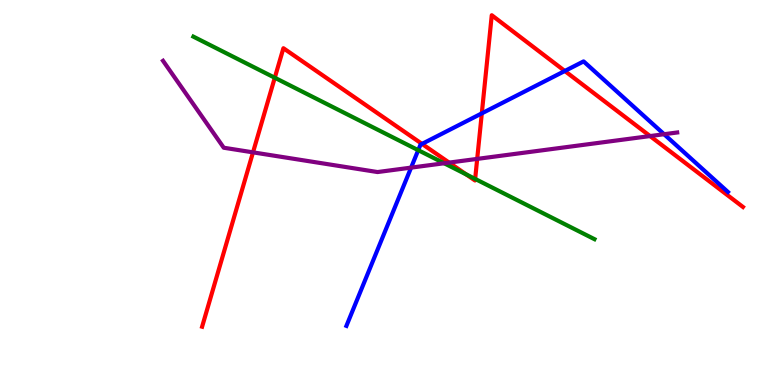[{'lines': ['blue', 'red'], 'intersections': [{'x': 5.45, 'y': 6.26}, {'x': 6.22, 'y': 7.06}, {'x': 7.29, 'y': 8.16}]}, {'lines': ['green', 'red'], 'intersections': [{'x': 3.55, 'y': 7.98}, {'x': 6.02, 'y': 5.47}, {'x': 6.13, 'y': 5.35}]}, {'lines': ['purple', 'red'], 'intersections': [{'x': 3.26, 'y': 6.04}, {'x': 5.8, 'y': 5.78}, {'x': 6.16, 'y': 5.87}, {'x': 8.39, 'y': 6.47}]}, {'lines': ['blue', 'green'], 'intersections': [{'x': 5.4, 'y': 6.1}]}, {'lines': ['blue', 'purple'], 'intersections': [{'x': 5.3, 'y': 5.65}, {'x': 8.57, 'y': 6.51}]}, {'lines': ['green', 'purple'], 'intersections': [{'x': 5.73, 'y': 5.76}]}]